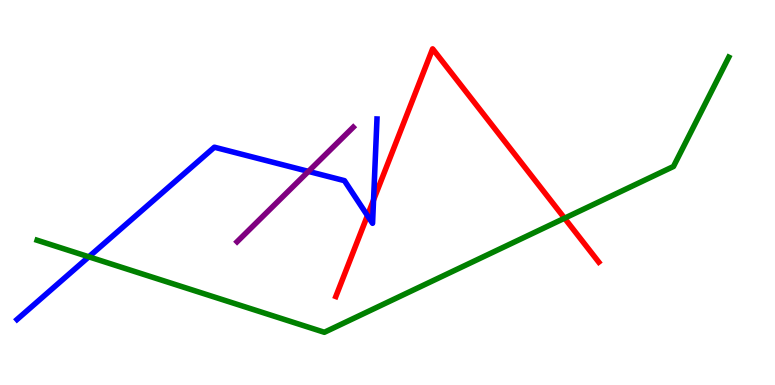[{'lines': ['blue', 'red'], 'intersections': [{'x': 4.74, 'y': 4.4}, {'x': 4.82, 'y': 4.81}]}, {'lines': ['green', 'red'], 'intersections': [{'x': 7.28, 'y': 4.33}]}, {'lines': ['purple', 'red'], 'intersections': []}, {'lines': ['blue', 'green'], 'intersections': [{'x': 1.15, 'y': 3.33}]}, {'lines': ['blue', 'purple'], 'intersections': [{'x': 3.98, 'y': 5.55}]}, {'lines': ['green', 'purple'], 'intersections': []}]